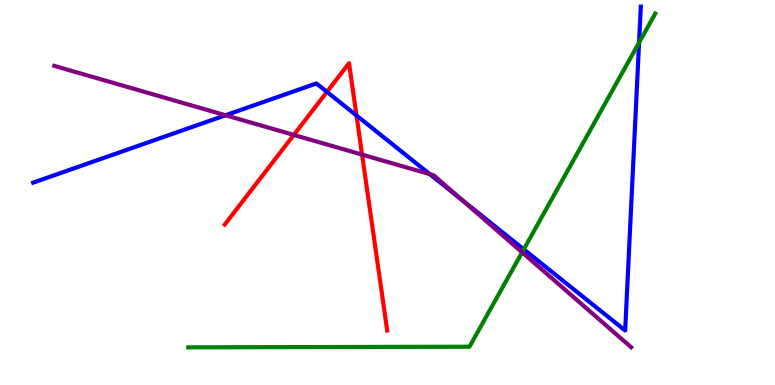[{'lines': ['blue', 'red'], 'intersections': [{'x': 4.22, 'y': 7.61}, {'x': 4.6, 'y': 7.0}]}, {'lines': ['green', 'red'], 'intersections': []}, {'lines': ['purple', 'red'], 'intersections': [{'x': 3.79, 'y': 6.5}, {'x': 4.67, 'y': 5.98}]}, {'lines': ['blue', 'green'], 'intersections': [{'x': 6.76, 'y': 3.52}, {'x': 8.25, 'y': 8.89}]}, {'lines': ['blue', 'purple'], 'intersections': [{'x': 2.91, 'y': 7.01}, {'x': 5.55, 'y': 5.48}, {'x': 5.95, 'y': 4.82}]}, {'lines': ['green', 'purple'], 'intersections': [{'x': 6.74, 'y': 3.45}]}]